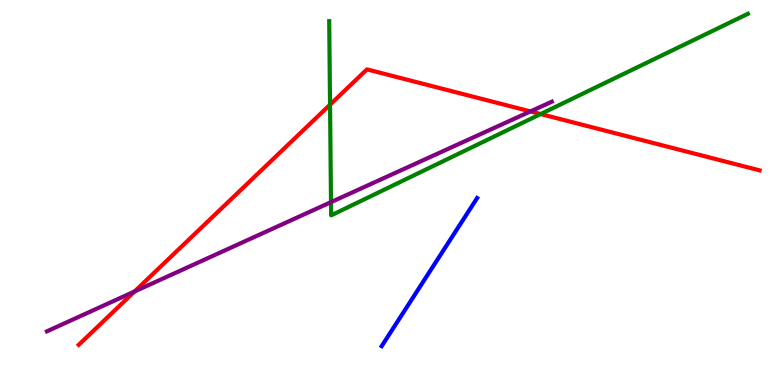[{'lines': ['blue', 'red'], 'intersections': []}, {'lines': ['green', 'red'], 'intersections': [{'x': 4.26, 'y': 7.28}, {'x': 6.98, 'y': 7.04}]}, {'lines': ['purple', 'red'], 'intersections': [{'x': 1.74, 'y': 2.43}, {'x': 6.84, 'y': 7.11}]}, {'lines': ['blue', 'green'], 'intersections': []}, {'lines': ['blue', 'purple'], 'intersections': []}, {'lines': ['green', 'purple'], 'intersections': [{'x': 4.27, 'y': 4.75}]}]